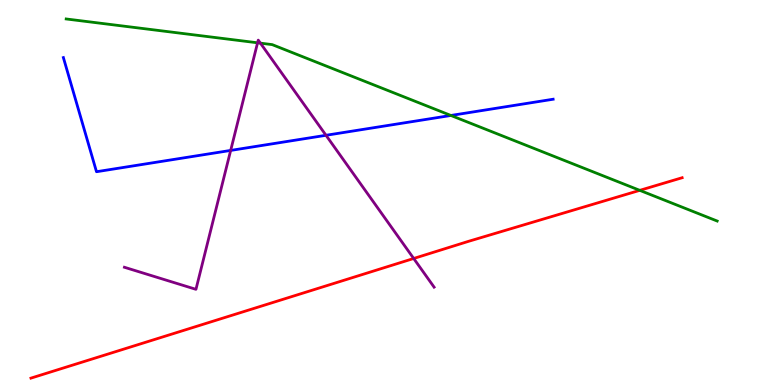[{'lines': ['blue', 'red'], 'intersections': []}, {'lines': ['green', 'red'], 'intersections': [{'x': 8.26, 'y': 5.06}]}, {'lines': ['purple', 'red'], 'intersections': [{'x': 5.34, 'y': 3.29}]}, {'lines': ['blue', 'green'], 'intersections': [{'x': 5.82, 'y': 7.0}]}, {'lines': ['blue', 'purple'], 'intersections': [{'x': 2.98, 'y': 6.09}, {'x': 4.21, 'y': 6.49}]}, {'lines': ['green', 'purple'], 'intersections': [{'x': 3.32, 'y': 8.89}, {'x': 3.36, 'y': 8.88}]}]